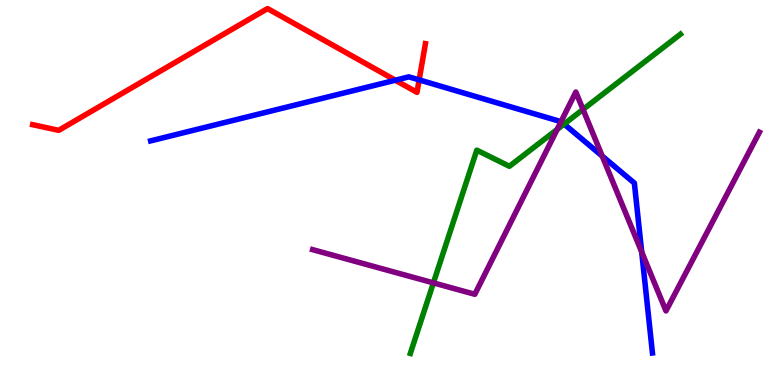[{'lines': ['blue', 'red'], 'intersections': [{'x': 5.1, 'y': 7.92}, {'x': 5.41, 'y': 7.93}]}, {'lines': ['green', 'red'], 'intersections': []}, {'lines': ['purple', 'red'], 'intersections': []}, {'lines': ['blue', 'green'], 'intersections': [{'x': 7.28, 'y': 6.78}]}, {'lines': ['blue', 'purple'], 'intersections': [{'x': 7.24, 'y': 6.84}, {'x': 7.77, 'y': 5.95}, {'x': 8.28, 'y': 3.46}]}, {'lines': ['green', 'purple'], 'intersections': [{'x': 5.59, 'y': 2.65}, {'x': 7.19, 'y': 6.64}, {'x': 7.52, 'y': 7.16}]}]